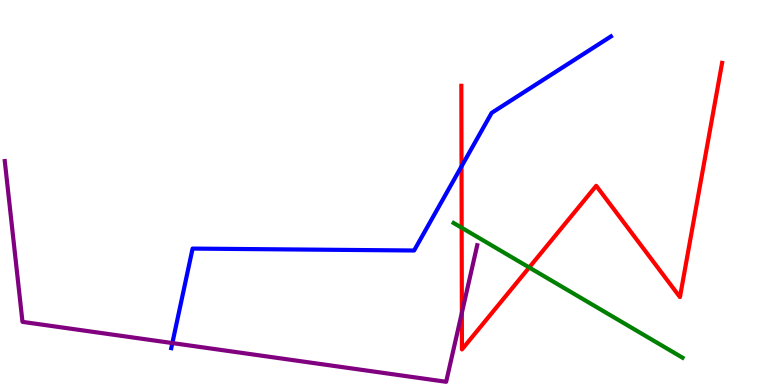[{'lines': ['blue', 'red'], 'intersections': [{'x': 5.96, 'y': 5.68}]}, {'lines': ['green', 'red'], 'intersections': [{'x': 5.96, 'y': 4.08}, {'x': 6.83, 'y': 3.05}]}, {'lines': ['purple', 'red'], 'intersections': [{'x': 5.96, 'y': 1.88}]}, {'lines': ['blue', 'green'], 'intersections': []}, {'lines': ['blue', 'purple'], 'intersections': [{'x': 2.22, 'y': 1.09}]}, {'lines': ['green', 'purple'], 'intersections': []}]